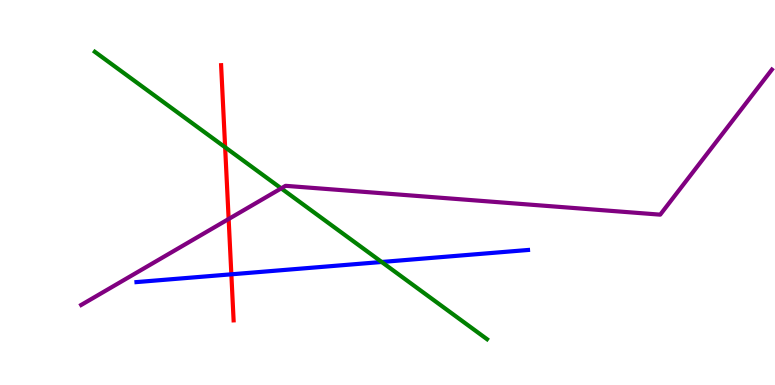[{'lines': ['blue', 'red'], 'intersections': [{'x': 2.99, 'y': 2.87}]}, {'lines': ['green', 'red'], 'intersections': [{'x': 2.9, 'y': 6.17}]}, {'lines': ['purple', 'red'], 'intersections': [{'x': 2.95, 'y': 4.31}]}, {'lines': ['blue', 'green'], 'intersections': [{'x': 4.92, 'y': 3.2}]}, {'lines': ['blue', 'purple'], 'intersections': []}, {'lines': ['green', 'purple'], 'intersections': [{'x': 3.63, 'y': 5.11}]}]